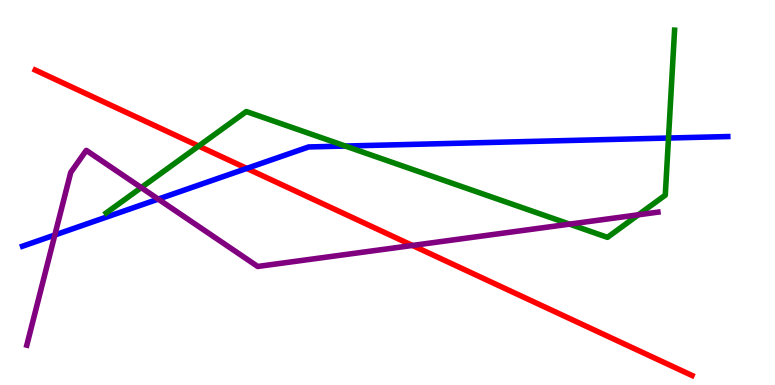[{'lines': ['blue', 'red'], 'intersections': [{'x': 3.18, 'y': 5.63}]}, {'lines': ['green', 'red'], 'intersections': [{'x': 2.56, 'y': 6.21}]}, {'lines': ['purple', 'red'], 'intersections': [{'x': 5.32, 'y': 3.62}]}, {'lines': ['blue', 'green'], 'intersections': [{'x': 4.46, 'y': 6.21}, {'x': 8.63, 'y': 6.41}]}, {'lines': ['blue', 'purple'], 'intersections': [{'x': 0.707, 'y': 3.9}, {'x': 2.04, 'y': 4.83}]}, {'lines': ['green', 'purple'], 'intersections': [{'x': 1.82, 'y': 5.13}, {'x': 7.35, 'y': 4.18}, {'x': 8.24, 'y': 4.42}]}]